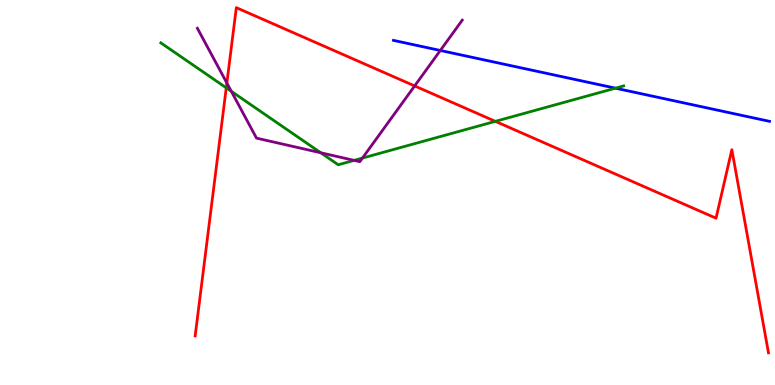[{'lines': ['blue', 'red'], 'intersections': []}, {'lines': ['green', 'red'], 'intersections': [{'x': 2.92, 'y': 7.72}, {'x': 6.39, 'y': 6.85}]}, {'lines': ['purple', 'red'], 'intersections': [{'x': 2.93, 'y': 7.84}, {'x': 5.35, 'y': 7.77}]}, {'lines': ['blue', 'green'], 'intersections': [{'x': 7.94, 'y': 7.71}]}, {'lines': ['blue', 'purple'], 'intersections': [{'x': 5.68, 'y': 8.69}]}, {'lines': ['green', 'purple'], 'intersections': [{'x': 2.98, 'y': 7.63}, {'x': 4.14, 'y': 6.03}, {'x': 4.57, 'y': 5.83}, {'x': 4.68, 'y': 5.89}]}]